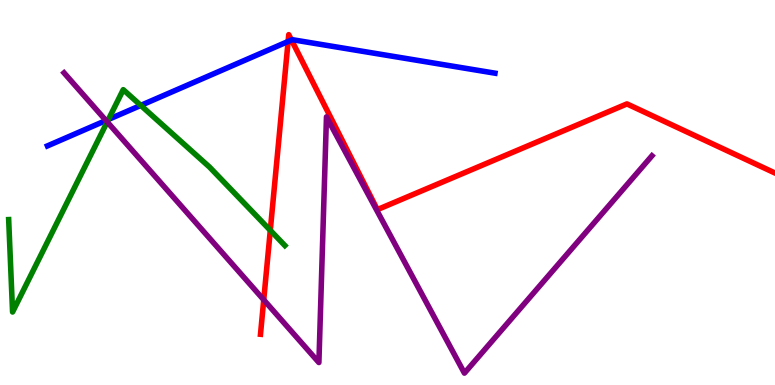[{'lines': ['blue', 'red'], 'intersections': [{'x': 3.72, 'y': 8.92}, {'x': 3.76, 'y': 8.96}]}, {'lines': ['green', 'red'], 'intersections': [{'x': 3.49, 'y': 4.02}]}, {'lines': ['purple', 'red'], 'intersections': [{'x': 3.4, 'y': 2.21}]}, {'lines': ['blue', 'green'], 'intersections': [{'x': 1.4, 'y': 6.9}, {'x': 1.82, 'y': 7.26}]}, {'lines': ['blue', 'purple'], 'intersections': [{'x': 1.37, 'y': 6.87}]}, {'lines': ['green', 'purple'], 'intersections': [{'x': 1.38, 'y': 6.83}]}]